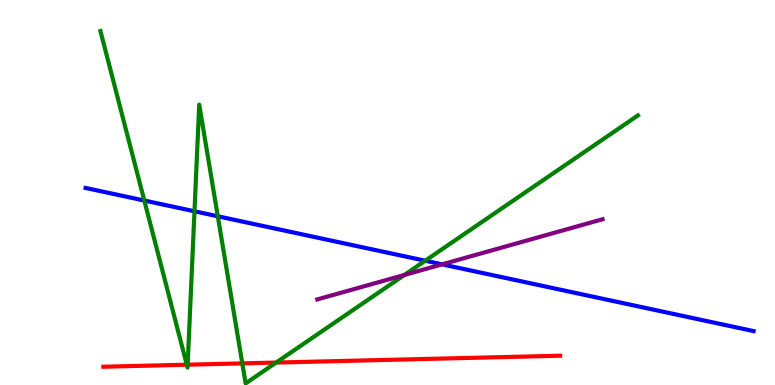[{'lines': ['blue', 'red'], 'intersections': []}, {'lines': ['green', 'red'], 'intersections': [{'x': 2.41, 'y': 0.527}, {'x': 2.42, 'y': 0.527}, {'x': 3.13, 'y': 0.562}, {'x': 3.56, 'y': 0.583}]}, {'lines': ['purple', 'red'], 'intersections': []}, {'lines': ['blue', 'green'], 'intersections': [{'x': 1.86, 'y': 4.79}, {'x': 2.51, 'y': 4.51}, {'x': 2.81, 'y': 4.38}, {'x': 5.49, 'y': 3.23}]}, {'lines': ['blue', 'purple'], 'intersections': [{'x': 5.7, 'y': 3.13}]}, {'lines': ['green', 'purple'], 'intersections': [{'x': 5.22, 'y': 2.86}]}]